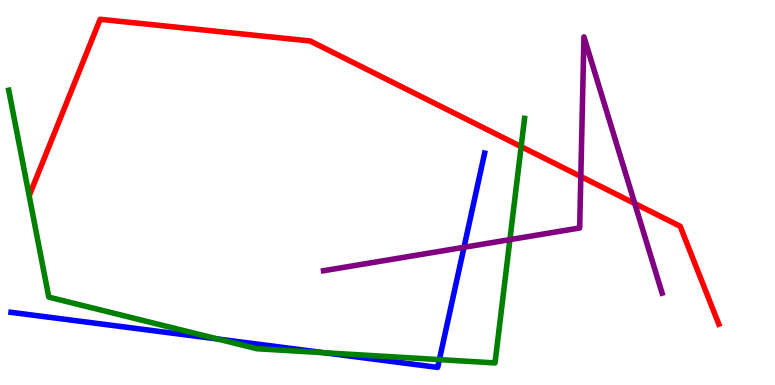[{'lines': ['blue', 'red'], 'intersections': []}, {'lines': ['green', 'red'], 'intersections': [{'x': 6.72, 'y': 6.19}]}, {'lines': ['purple', 'red'], 'intersections': [{'x': 7.49, 'y': 5.42}, {'x': 8.19, 'y': 4.71}]}, {'lines': ['blue', 'green'], 'intersections': [{'x': 2.81, 'y': 1.19}, {'x': 4.18, 'y': 0.838}, {'x': 5.67, 'y': 0.659}]}, {'lines': ['blue', 'purple'], 'intersections': [{'x': 5.99, 'y': 3.58}]}, {'lines': ['green', 'purple'], 'intersections': [{'x': 6.58, 'y': 3.78}]}]